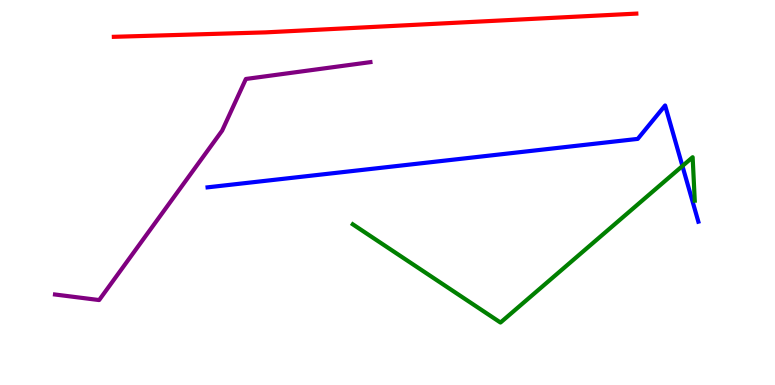[{'lines': ['blue', 'red'], 'intersections': []}, {'lines': ['green', 'red'], 'intersections': []}, {'lines': ['purple', 'red'], 'intersections': []}, {'lines': ['blue', 'green'], 'intersections': [{'x': 8.81, 'y': 5.69}]}, {'lines': ['blue', 'purple'], 'intersections': []}, {'lines': ['green', 'purple'], 'intersections': []}]